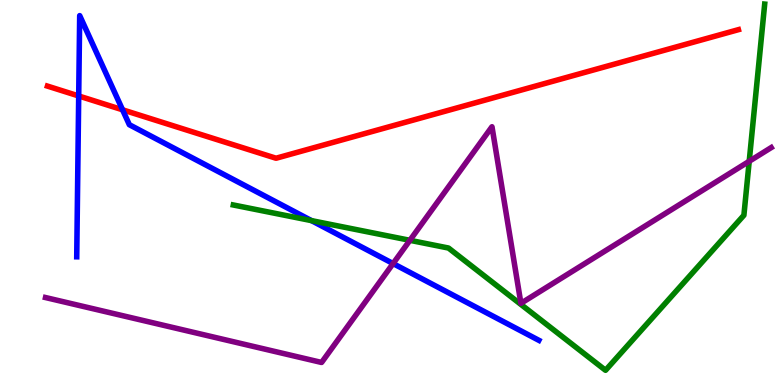[{'lines': ['blue', 'red'], 'intersections': [{'x': 1.02, 'y': 7.51}, {'x': 1.58, 'y': 7.15}]}, {'lines': ['green', 'red'], 'intersections': []}, {'lines': ['purple', 'red'], 'intersections': []}, {'lines': ['blue', 'green'], 'intersections': [{'x': 4.02, 'y': 4.27}]}, {'lines': ['blue', 'purple'], 'intersections': [{'x': 5.07, 'y': 3.15}]}, {'lines': ['green', 'purple'], 'intersections': [{'x': 5.29, 'y': 3.76}, {'x': 9.67, 'y': 5.81}]}]